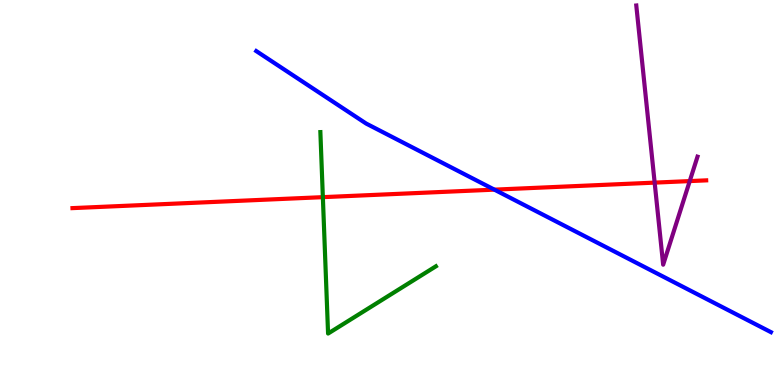[{'lines': ['blue', 'red'], 'intersections': [{'x': 6.38, 'y': 5.07}]}, {'lines': ['green', 'red'], 'intersections': [{'x': 4.17, 'y': 4.88}]}, {'lines': ['purple', 'red'], 'intersections': [{'x': 8.45, 'y': 5.26}, {'x': 8.9, 'y': 5.3}]}, {'lines': ['blue', 'green'], 'intersections': []}, {'lines': ['blue', 'purple'], 'intersections': []}, {'lines': ['green', 'purple'], 'intersections': []}]